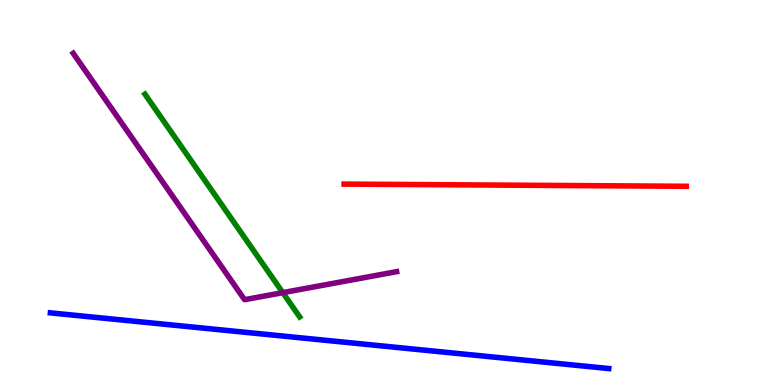[{'lines': ['blue', 'red'], 'intersections': []}, {'lines': ['green', 'red'], 'intersections': []}, {'lines': ['purple', 'red'], 'intersections': []}, {'lines': ['blue', 'green'], 'intersections': []}, {'lines': ['blue', 'purple'], 'intersections': []}, {'lines': ['green', 'purple'], 'intersections': [{'x': 3.65, 'y': 2.4}]}]